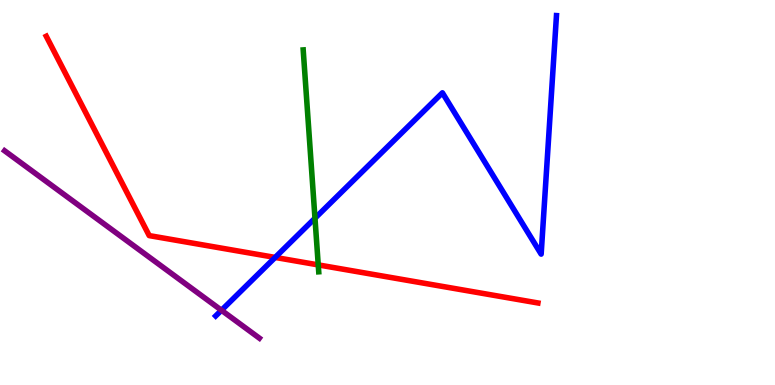[{'lines': ['blue', 'red'], 'intersections': [{'x': 3.55, 'y': 3.31}]}, {'lines': ['green', 'red'], 'intersections': [{'x': 4.11, 'y': 3.12}]}, {'lines': ['purple', 'red'], 'intersections': []}, {'lines': ['blue', 'green'], 'intersections': [{'x': 4.06, 'y': 4.33}]}, {'lines': ['blue', 'purple'], 'intersections': [{'x': 2.86, 'y': 1.94}]}, {'lines': ['green', 'purple'], 'intersections': []}]